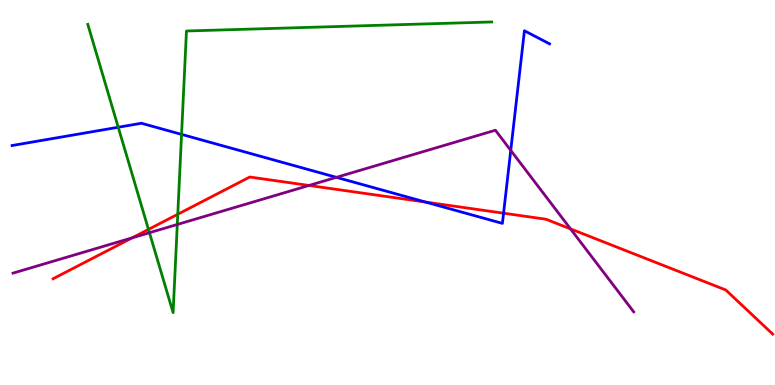[{'lines': ['blue', 'red'], 'intersections': [{'x': 5.49, 'y': 4.75}, {'x': 6.5, 'y': 4.46}]}, {'lines': ['green', 'red'], 'intersections': [{'x': 1.92, 'y': 4.04}, {'x': 2.29, 'y': 4.43}]}, {'lines': ['purple', 'red'], 'intersections': [{'x': 1.71, 'y': 3.82}, {'x': 3.99, 'y': 5.18}, {'x': 7.36, 'y': 4.05}]}, {'lines': ['blue', 'green'], 'intersections': [{'x': 1.53, 'y': 6.69}, {'x': 2.34, 'y': 6.51}]}, {'lines': ['blue', 'purple'], 'intersections': [{'x': 4.34, 'y': 5.39}, {'x': 6.59, 'y': 6.09}]}, {'lines': ['green', 'purple'], 'intersections': [{'x': 1.93, 'y': 3.96}, {'x': 2.29, 'y': 4.17}]}]